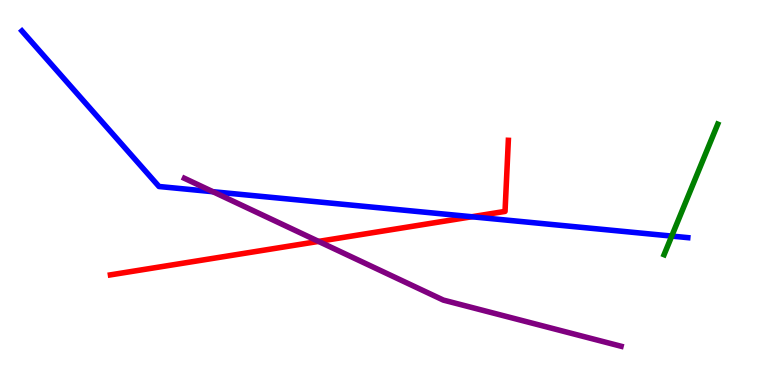[{'lines': ['blue', 'red'], 'intersections': [{'x': 6.09, 'y': 4.37}]}, {'lines': ['green', 'red'], 'intersections': []}, {'lines': ['purple', 'red'], 'intersections': [{'x': 4.11, 'y': 3.73}]}, {'lines': ['blue', 'green'], 'intersections': [{'x': 8.67, 'y': 3.87}]}, {'lines': ['blue', 'purple'], 'intersections': [{'x': 2.75, 'y': 5.02}]}, {'lines': ['green', 'purple'], 'intersections': []}]